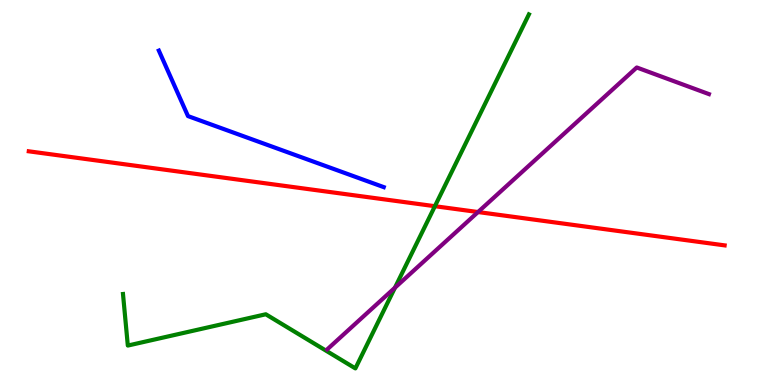[{'lines': ['blue', 'red'], 'intersections': []}, {'lines': ['green', 'red'], 'intersections': [{'x': 5.61, 'y': 4.64}]}, {'lines': ['purple', 'red'], 'intersections': [{'x': 6.17, 'y': 4.49}]}, {'lines': ['blue', 'green'], 'intersections': []}, {'lines': ['blue', 'purple'], 'intersections': []}, {'lines': ['green', 'purple'], 'intersections': [{'x': 5.1, 'y': 2.53}]}]